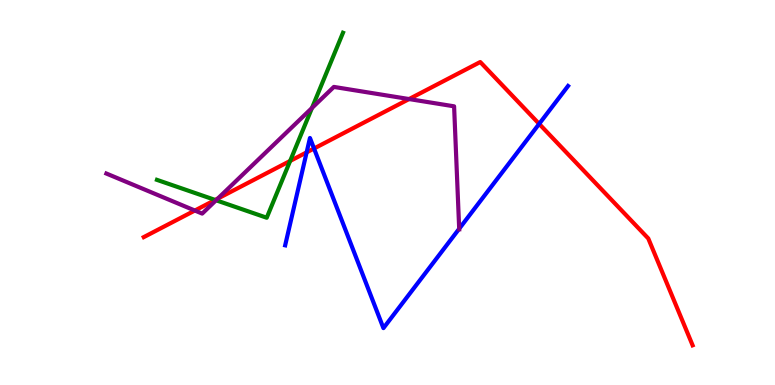[{'lines': ['blue', 'red'], 'intersections': [{'x': 3.96, 'y': 6.04}, {'x': 4.05, 'y': 6.14}, {'x': 6.96, 'y': 6.78}]}, {'lines': ['green', 'red'], 'intersections': [{'x': 2.78, 'y': 4.81}, {'x': 3.74, 'y': 5.82}]}, {'lines': ['purple', 'red'], 'intersections': [{'x': 2.51, 'y': 4.53}, {'x': 2.81, 'y': 4.84}, {'x': 5.28, 'y': 7.43}]}, {'lines': ['blue', 'green'], 'intersections': []}, {'lines': ['blue', 'purple'], 'intersections': [{'x': 5.93, 'y': 4.06}]}, {'lines': ['green', 'purple'], 'intersections': [{'x': 2.79, 'y': 4.8}, {'x': 4.03, 'y': 7.2}]}]